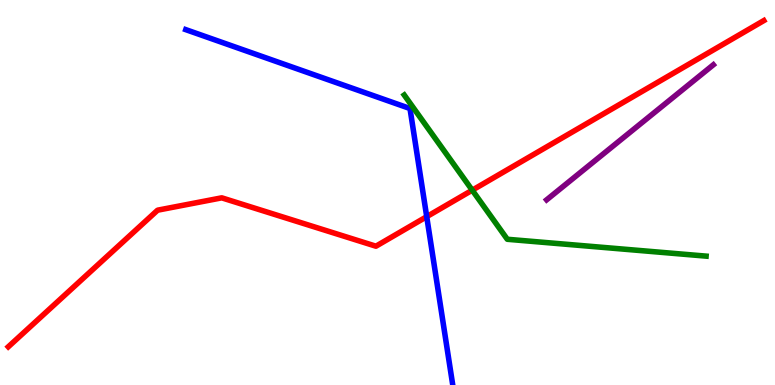[{'lines': ['blue', 'red'], 'intersections': [{'x': 5.51, 'y': 4.37}]}, {'lines': ['green', 'red'], 'intersections': [{'x': 6.09, 'y': 5.06}]}, {'lines': ['purple', 'red'], 'intersections': []}, {'lines': ['blue', 'green'], 'intersections': []}, {'lines': ['blue', 'purple'], 'intersections': []}, {'lines': ['green', 'purple'], 'intersections': []}]